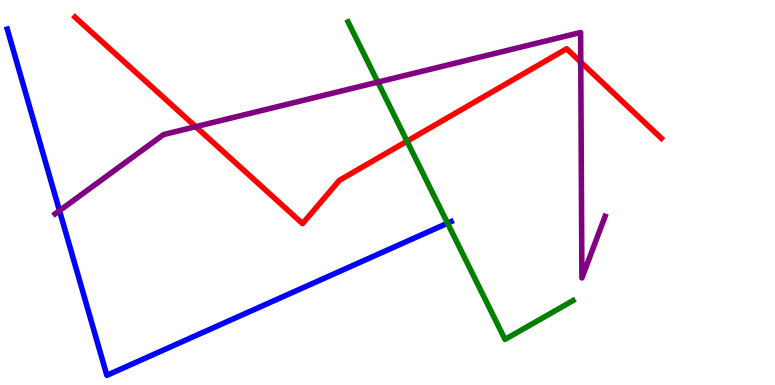[{'lines': ['blue', 'red'], 'intersections': []}, {'lines': ['green', 'red'], 'intersections': [{'x': 5.25, 'y': 6.33}]}, {'lines': ['purple', 'red'], 'intersections': [{'x': 2.53, 'y': 6.71}, {'x': 7.49, 'y': 8.39}]}, {'lines': ['blue', 'green'], 'intersections': [{'x': 5.78, 'y': 4.2}]}, {'lines': ['blue', 'purple'], 'intersections': [{'x': 0.768, 'y': 4.53}]}, {'lines': ['green', 'purple'], 'intersections': [{'x': 4.88, 'y': 7.87}]}]